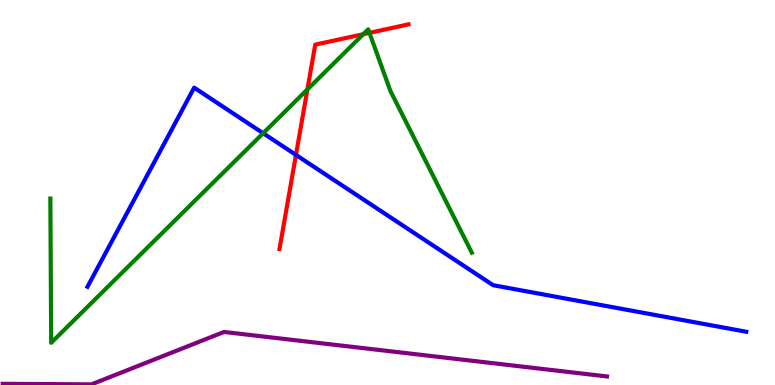[{'lines': ['blue', 'red'], 'intersections': [{'x': 3.82, 'y': 5.98}]}, {'lines': ['green', 'red'], 'intersections': [{'x': 3.97, 'y': 7.68}, {'x': 4.69, 'y': 9.11}, {'x': 4.77, 'y': 9.15}]}, {'lines': ['purple', 'red'], 'intersections': []}, {'lines': ['blue', 'green'], 'intersections': [{'x': 3.4, 'y': 6.54}]}, {'lines': ['blue', 'purple'], 'intersections': []}, {'lines': ['green', 'purple'], 'intersections': []}]